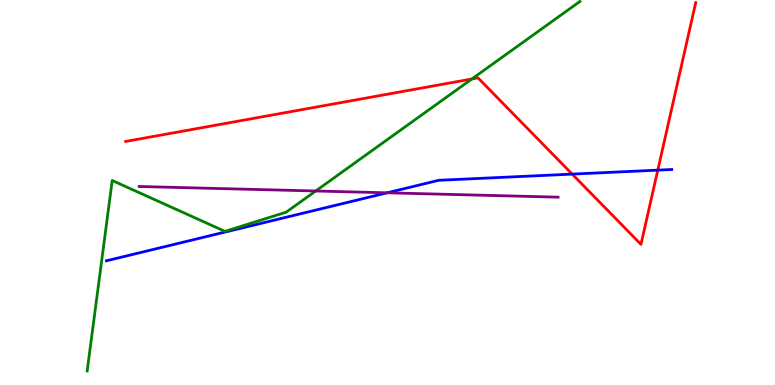[{'lines': ['blue', 'red'], 'intersections': [{'x': 7.38, 'y': 5.48}, {'x': 8.49, 'y': 5.58}]}, {'lines': ['green', 'red'], 'intersections': [{'x': 6.09, 'y': 7.95}]}, {'lines': ['purple', 'red'], 'intersections': []}, {'lines': ['blue', 'green'], 'intersections': []}, {'lines': ['blue', 'purple'], 'intersections': [{'x': 4.99, 'y': 4.99}]}, {'lines': ['green', 'purple'], 'intersections': [{'x': 4.07, 'y': 5.04}]}]